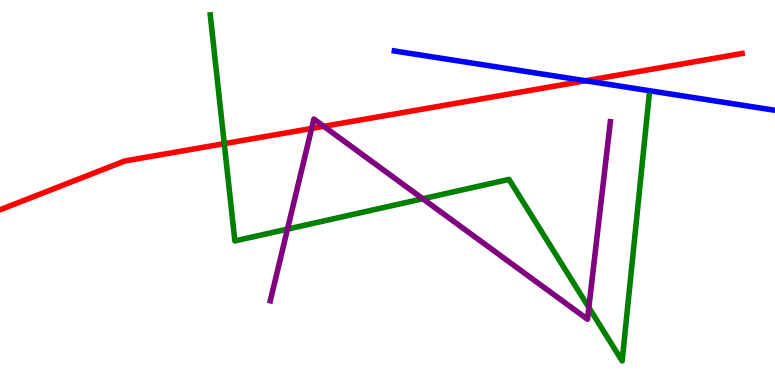[{'lines': ['blue', 'red'], 'intersections': [{'x': 7.56, 'y': 7.9}]}, {'lines': ['green', 'red'], 'intersections': [{'x': 2.89, 'y': 6.27}]}, {'lines': ['purple', 'red'], 'intersections': [{'x': 4.02, 'y': 6.66}, {'x': 4.18, 'y': 6.72}]}, {'lines': ['blue', 'green'], 'intersections': []}, {'lines': ['blue', 'purple'], 'intersections': []}, {'lines': ['green', 'purple'], 'intersections': [{'x': 3.71, 'y': 4.05}, {'x': 5.46, 'y': 4.84}, {'x': 7.6, 'y': 2.01}]}]